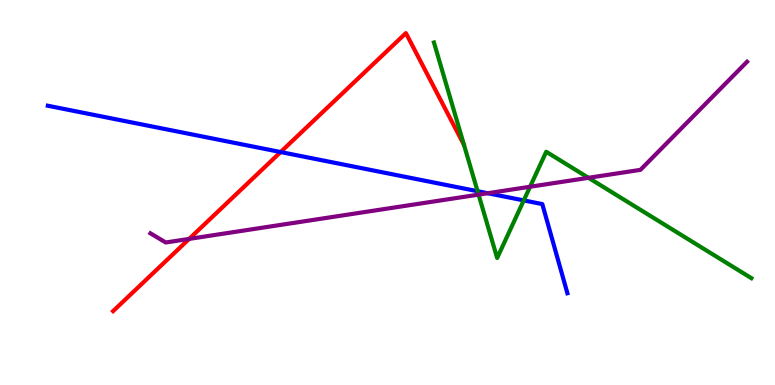[{'lines': ['blue', 'red'], 'intersections': [{'x': 3.62, 'y': 6.05}]}, {'lines': ['green', 'red'], 'intersections': []}, {'lines': ['purple', 'red'], 'intersections': [{'x': 2.44, 'y': 3.79}]}, {'lines': ['blue', 'green'], 'intersections': [{'x': 6.16, 'y': 5.03}, {'x': 6.76, 'y': 4.79}]}, {'lines': ['blue', 'purple'], 'intersections': [{'x': 6.29, 'y': 4.98}]}, {'lines': ['green', 'purple'], 'intersections': [{'x': 6.18, 'y': 4.94}, {'x': 6.84, 'y': 5.15}, {'x': 7.59, 'y': 5.38}]}]